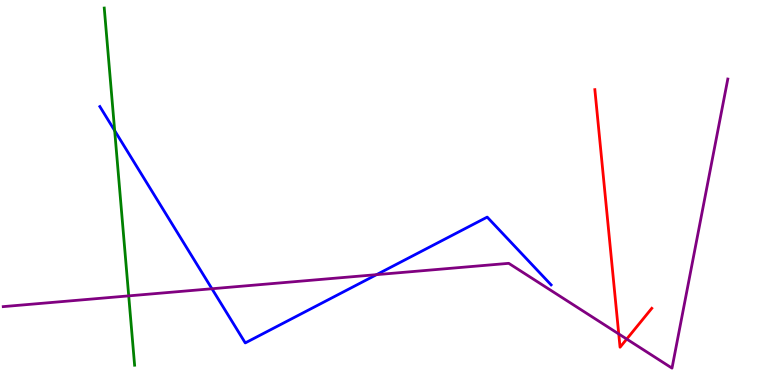[{'lines': ['blue', 'red'], 'intersections': []}, {'lines': ['green', 'red'], 'intersections': []}, {'lines': ['purple', 'red'], 'intersections': [{'x': 7.98, 'y': 1.33}, {'x': 8.09, 'y': 1.19}]}, {'lines': ['blue', 'green'], 'intersections': [{'x': 1.48, 'y': 6.61}]}, {'lines': ['blue', 'purple'], 'intersections': [{'x': 2.73, 'y': 2.5}, {'x': 4.86, 'y': 2.87}]}, {'lines': ['green', 'purple'], 'intersections': [{'x': 1.66, 'y': 2.31}]}]